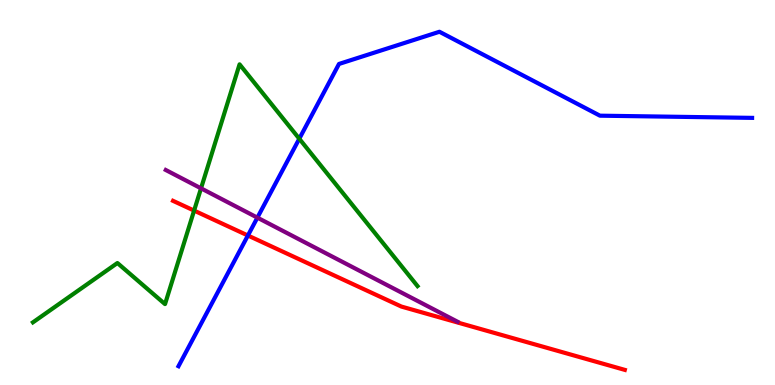[{'lines': ['blue', 'red'], 'intersections': [{'x': 3.2, 'y': 3.88}]}, {'lines': ['green', 'red'], 'intersections': [{'x': 2.5, 'y': 4.53}]}, {'lines': ['purple', 'red'], 'intersections': []}, {'lines': ['blue', 'green'], 'intersections': [{'x': 3.86, 'y': 6.4}]}, {'lines': ['blue', 'purple'], 'intersections': [{'x': 3.32, 'y': 4.35}]}, {'lines': ['green', 'purple'], 'intersections': [{'x': 2.59, 'y': 5.11}]}]